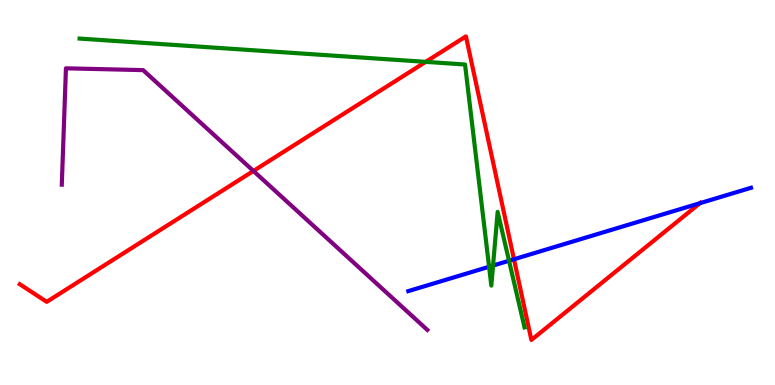[{'lines': ['blue', 'red'], 'intersections': [{'x': 6.63, 'y': 3.27}, {'x': 9.03, 'y': 4.72}]}, {'lines': ['green', 'red'], 'intersections': [{'x': 5.49, 'y': 8.39}]}, {'lines': ['purple', 'red'], 'intersections': [{'x': 3.27, 'y': 5.56}]}, {'lines': ['blue', 'green'], 'intersections': [{'x': 6.31, 'y': 3.07}, {'x': 6.36, 'y': 3.1}, {'x': 6.57, 'y': 3.23}]}, {'lines': ['blue', 'purple'], 'intersections': []}, {'lines': ['green', 'purple'], 'intersections': []}]